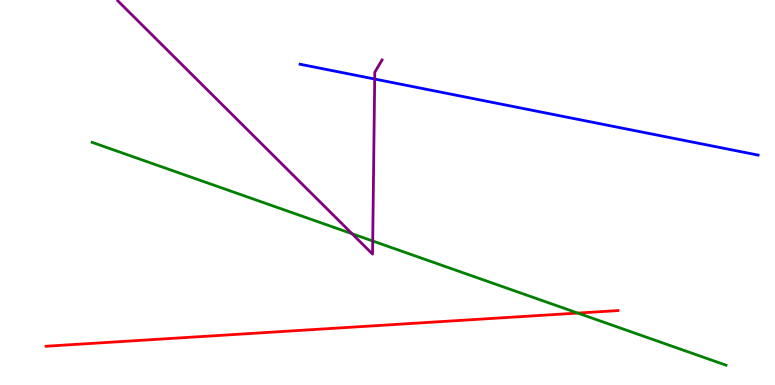[{'lines': ['blue', 'red'], 'intersections': []}, {'lines': ['green', 'red'], 'intersections': [{'x': 7.46, 'y': 1.87}]}, {'lines': ['purple', 'red'], 'intersections': []}, {'lines': ['blue', 'green'], 'intersections': []}, {'lines': ['blue', 'purple'], 'intersections': [{'x': 4.83, 'y': 7.95}]}, {'lines': ['green', 'purple'], 'intersections': [{'x': 4.54, 'y': 3.93}, {'x': 4.81, 'y': 3.74}]}]